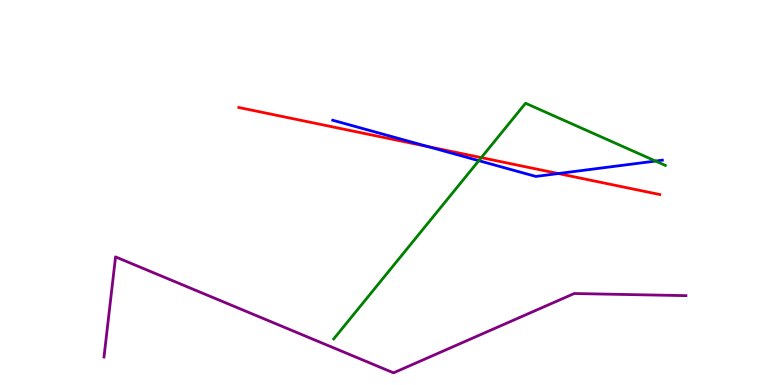[{'lines': ['blue', 'red'], 'intersections': [{'x': 5.52, 'y': 6.19}, {'x': 7.2, 'y': 5.49}]}, {'lines': ['green', 'red'], 'intersections': [{'x': 6.21, 'y': 5.91}]}, {'lines': ['purple', 'red'], 'intersections': []}, {'lines': ['blue', 'green'], 'intersections': [{'x': 6.18, 'y': 5.83}, {'x': 8.46, 'y': 5.82}]}, {'lines': ['blue', 'purple'], 'intersections': []}, {'lines': ['green', 'purple'], 'intersections': []}]